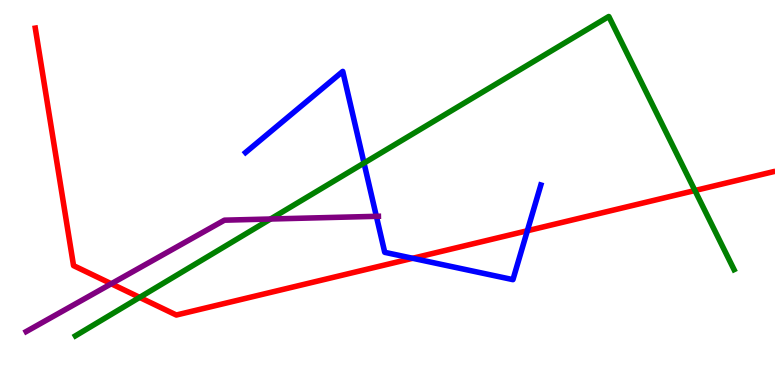[{'lines': ['blue', 'red'], 'intersections': [{'x': 5.32, 'y': 3.29}, {'x': 6.8, 'y': 4.01}]}, {'lines': ['green', 'red'], 'intersections': [{'x': 1.8, 'y': 2.28}, {'x': 8.97, 'y': 5.05}]}, {'lines': ['purple', 'red'], 'intersections': [{'x': 1.44, 'y': 2.63}]}, {'lines': ['blue', 'green'], 'intersections': [{'x': 4.7, 'y': 5.76}]}, {'lines': ['blue', 'purple'], 'intersections': [{'x': 4.86, 'y': 4.38}]}, {'lines': ['green', 'purple'], 'intersections': [{'x': 3.49, 'y': 4.31}]}]